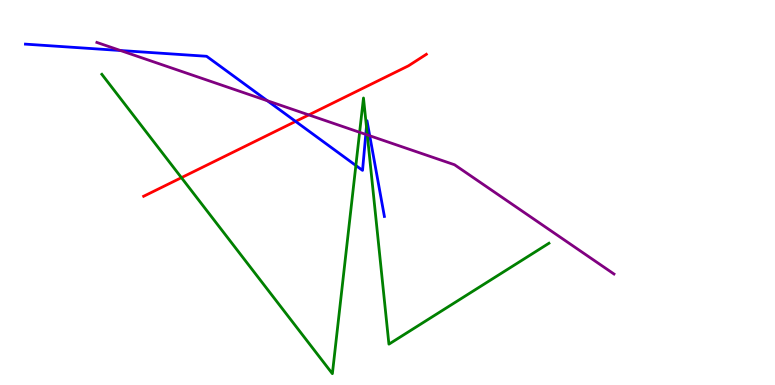[{'lines': ['blue', 'red'], 'intersections': [{'x': 3.81, 'y': 6.85}]}, {'lines': ['green', 'red'], 'intersections': [{'x': 2.34, 'y': 5.39}]}, {'lines': ['purple', 'red'], 'intersections': [{'x': 3.98, 'y': 7.02}]}, {'lines': ['blue', 'green'], 'intersections': [{'x': 4.59, 'y': 5.7}, {'x': 4.73, 'y': 6.71}]}, {'lines': ['blue', 'purple'], 'intersections': [{'x': 1.55, 'y': 8.69}, {'x': 3.45, 'y': 7.38}, {'x': 4.72, 'y': 6.51}, {'x': 4.77, 'y': 6.47}]}, {'lines': ['green', 'purple'], 'intersections': [{'x': 4.64, 'y': 6.56}, {'x': 4.74, 'y': 6.5}]}]